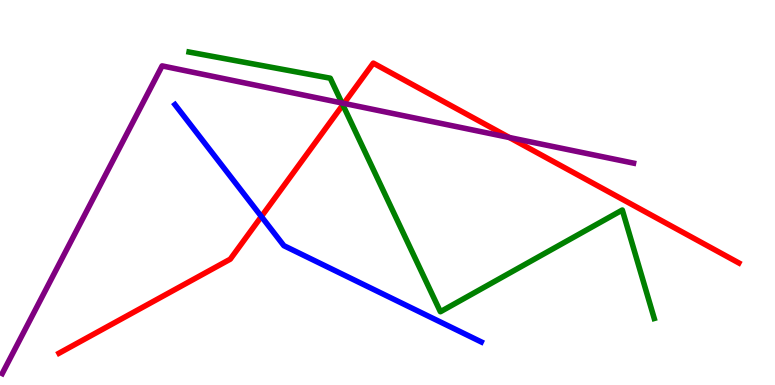[{'lines': ['blue', 'red'], 'intersections': [{'x': 3.37, 'y': 4.38}]}, {'lines': ['green', 'red'], 'intersections': [{'x': 4.42, 'y': 7.28}]}, {'lines': ['purple', 'red'], 'intersections': [{'x': 4.44, 'y': 7.31}, {'x': 6.57, 'y': 6.43}]}, {'lines': ['blue', 'green'], 'intersections': []}, {'lines': ['blue', 'purple'], 'intersections': []}, {'lines': ['green', 'purple'], 'intersections': [{'x': 4.41, 'y': 7.33}]}]